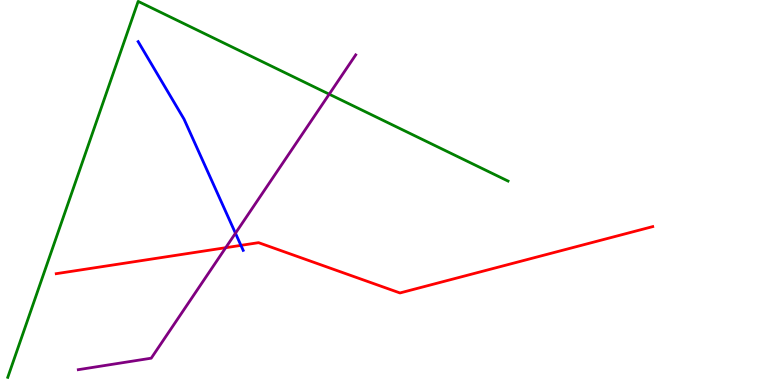[{'lines': ['blue', 'red'], 'intersections': [{'x': 3.11, 'y': 3.63}]}, {'lines': ['green', 'red'], 'intersections': []}, {'lines': ['purple', 'red'], 'intersections': [{'x': 2.91, 'y': 3.57}]}, {'lines': ['blue', 'green'], 'intersections': []}, {'lines': ['blue', 'purple'], 'intersections': [{'x': 3.04, 'y': 3.94}]}, {'lines': ['green', 'purple'], 'intersections': [{'x': 4.25, 'y': 7.55}]}]